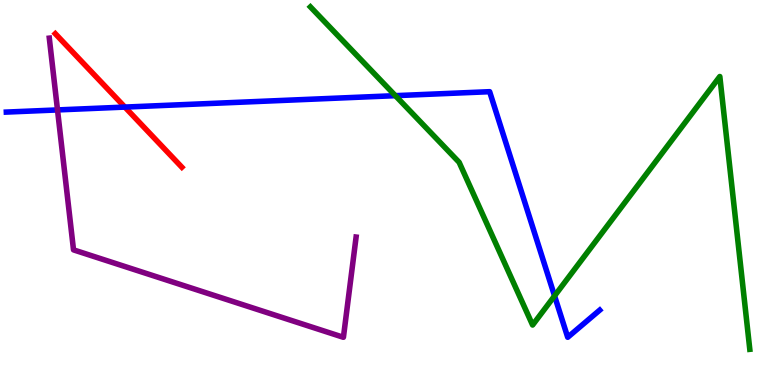[{'lines': ['blue', 'red'], 'intersections': [{'x': 1.61, 'y': 7.22}]}, {'lines': ['green', 'red'], 'intersections': []}, {'lines': ['purple', 'red'], 'intersections': []}, {'lines': ['blue', 'green'], 'intersections': [{'x': 5.1, 'y': 7.52}, {'x': 7.16, 'y': 2.31}]}, {'lines': ['blue', 'purple'], 'intersections': [{'x': 0.742, 'y': 7.14}]}, {'lines': ['green', 'purple'], 'intersections': []}]